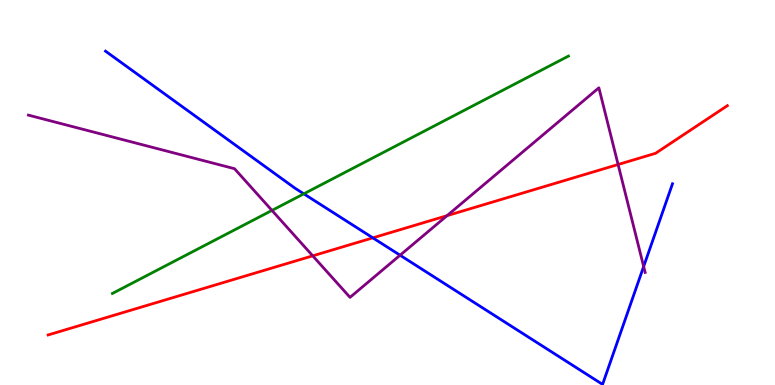[{'lines': ['blue', 'red'], 'intersections': [{'x': 4.81, 'y': 3.82}]}, {'lines': ['green', 'red'], 'intersections': []}, {'lines': ['purple', 'red'], 'intersections': [{'x': 4.04, 'y': 3.35}, {'x': 5.77, 'y': 4.4}, {'x': 7.98, 'y': 5.73}]}, {'lines': ['blue', 'green'], 'intersections': [{'x': 3.92, 'y': 4.97}]}, {'lines': ['blue', 'purple'], 'intersections': [{'x': 5.16, 'y': 3.37}, {'x': 8.31, 'y': 3.08}]}, {'lines': ['green', 'purple'], 'intersections': [{'x': 3.51, 'y': 4.53}]}]